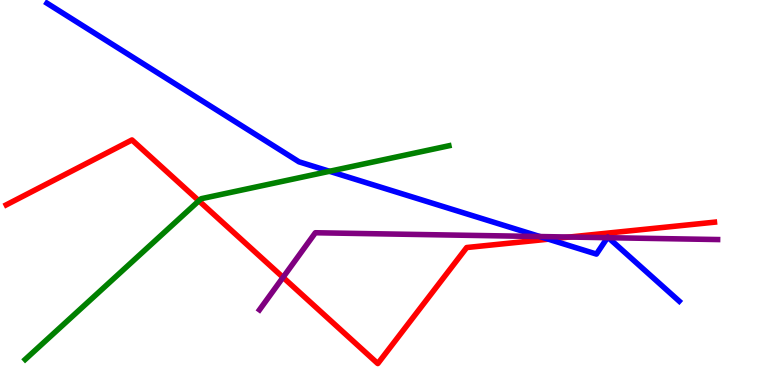[{'lines': ['blue', 'red'], 'intersections': [{'x': 7.08, 'y': 3.79}]}, {'lines': ['green', 'red'], 'intersections': [{'x': 2.57, 'y': 4.78}]}, {'lines': ['purple', 'red'], 'intersections': [{'x': 3.65, 'y': 2.8}, {'x': 7.35, 'y': 3.84}]}, {'lines': ['blue', 'green'], 'intersections': [{'x': 4.25, 'y': 5.55}]}, {'lines': ['blue', 'purple'], 'intersections': [{'x': 6.97, 'y': 3.86}, {'x': 7.84, 'y': 3.83}, {'x': 7.85, 'y': 3.83}]}, {'lines': ['green', 'purple'], 'intersections': []}]